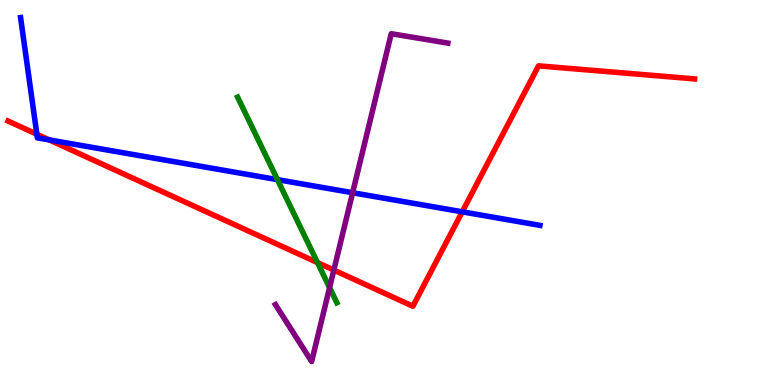[{'lines': ['blue', 'red'], 'intersections': [{'x': 0.476, 'y': 6.51}, {'x': 0.635, 'y': 6.37}, {'x': 5.96, 'y': 4.5}]}, {'lines': ['green', 'red'], 'intersections': [{'x': 4.1, 'y': 3.18}]}, {'lines': ['purple', 'red'], 'intersections': [{'x': 4.31, 'y': 2.98}]}, {'lines': ['blue', 'green'], 'intersections': [{'x': 3.58, 'y': 5.33}]}, {'lines': ['blue', 'purple'], 'intersections': [{'x': 4.55, 'y': 4.99}]}, {'lines': ['green', 'purple'], 'intersections': [{'x': 4.25, 'y': 2.53}]}]